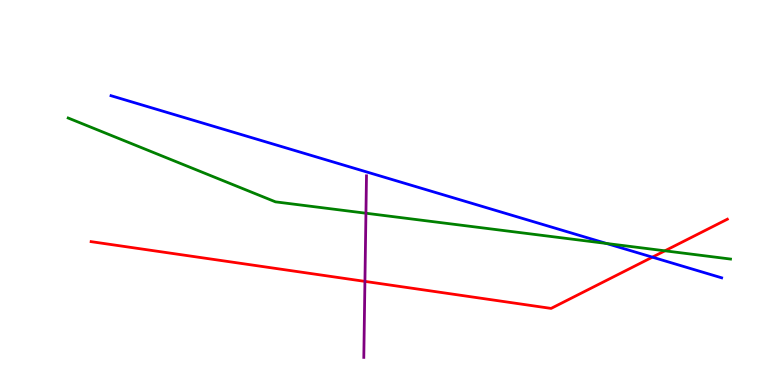[{'lines': ['blue', 'red'], 'intersections': [{'x': 8.42, 'y': 3.32}]}, {'lines': ['green', 'red'], 'intersections': [{'x': 8.58, 'y': 3.49}]}, {'lines': ['purple', 'red'], 'intersections': [{'x': 4.71, 'y': 2.69}]}, {'lines': ['blue', 'green'], 'intersections': [{'x': 7.83, 'y': 3.68}]}, {'lines': ['blue', 'purple'], 'intersections': []}, {'lines': ['green', 'purple'], 'intersections': [{'x': 4.72, 'y': 4.46}]}]